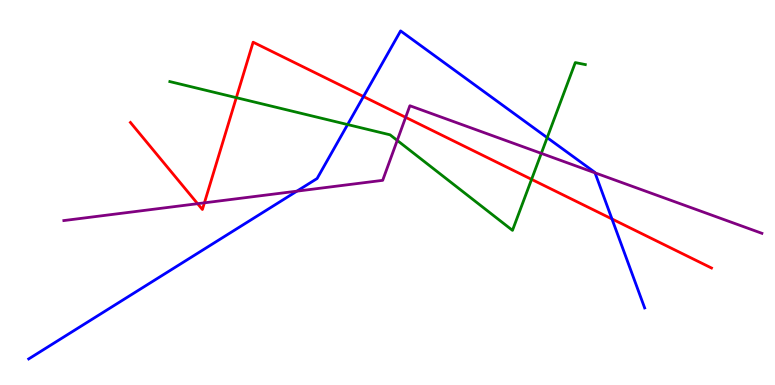[{'lines': ['blue', 'red'], 'intersections': [{'x': 4.69, 'y': 7.49}, {'x': 7.9, 'y': 4.31}]}, {'lines': ['green', 'red'], 'intersections': [{'x': 3.05, 'y': 7.46}, {'x': 6.86, 'y': 5.34}]}, {'lines': ['purple', 'red'], 'intersections': [{'x': 2.55, 'y': 4.71}, {'x': 2.64, 'y': 4.73}, {'x': 5.23, 'y': 6.95}]}, {'lines': ['blue', 'green'], 'intersections': [{'x': 4.49, 'y': 6.76}, {'x': 7.06, 'y': 6.42}]}, {'lines': ['blue', 'purple'], 'intersections': [{'x': 3.83, 'y': 5.03}, {'x': 7.68, 'y': 5.51}]}, {'lines': ['green', 'purple'], 'intersections': [{'x': 5.13, 'y': 6.35}, {'x': 6.98, 'y': 6.02}]}]